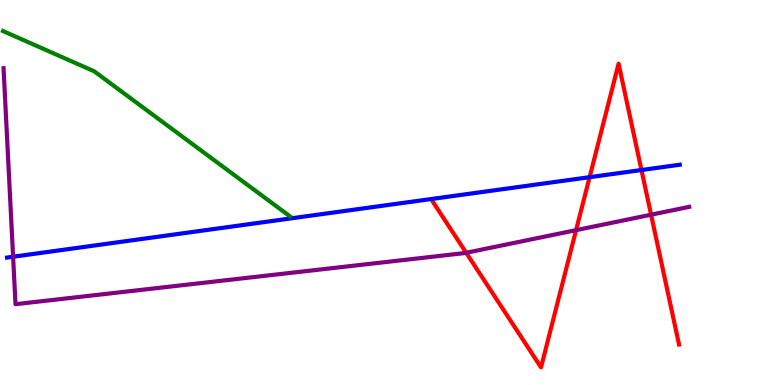[{'lines': ['blue', 'red'], 'intersections': [{'x': 7.61, 'y': 5.4}, {'x': 8.28, 'y': 5.58}]}, {'lines': ['green', 'red'], 'intersections': []}, {'lines': ['purple', 'red'], 'intersections': [{'x': 6.02, 'y': 3.43}, {'x': 7.43, 'y': 4.02}, {'x': 8.4, 'y': 4.42}]}, {'lines': ['blue', 'green'], 'intersections': []}, {'lines': ['blue', 'purple'], 'intersections': [{'x': 0.169, 'y': 3.33}]}, {'lines': ['green', 'purple'], 'intersections': []}]